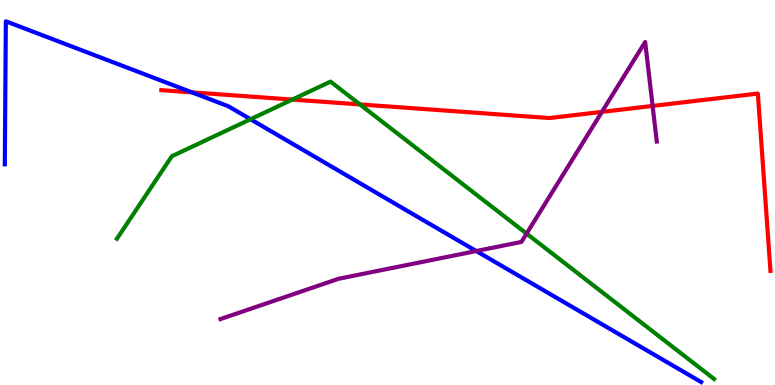[{'lines': ['blue', 'red'], 'intersections': [{'x': 2.48, 'y': 7.6}]}, {'lines': ['green', 'red'], 'intersections': [{'x': 3.77, 'y': 7.41}, {'x': 4.64, 'y': 7.29}]}, {'lines': ['purple', 'red'], 'intersections': [{'x': 7.77, 'y': 7.09}, {'x': 8.42, 'y': 7.25}]}, {'lines': ['blue', 'green'], 'intersections': [{'x': 3.23, 'y': 6.9}]}, {'lines': ['blue', 'purple'], 'intersections': [{'x': 6.15, 'y': 3.48}]}, {'lines': ['green', 'purple'], 'intersections': [{'x': 6.79, 'y': 3.93}]}]